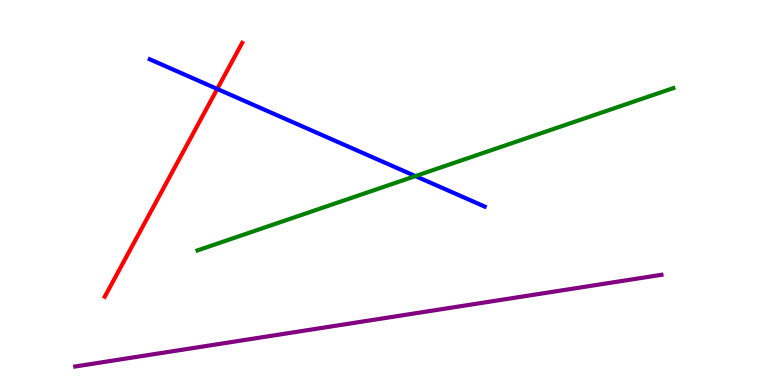[{'lines': ['blue', 'red'], 'intersections': [{'x': 2.8, 'y': 7.69}]}, {'lines': ['green', 'red'], 'intersections': []}, {'lines': ['purple', 'red'], 'intersections': []}, {'lines': ['blue', 'green'], 'intersections': [{'x': 5.36, 'y': 5.43}]}, {'lines': ['blue', 'purple'], 'intersections': []}, {'lines': ['green', 'purple'], 'intersections': []}]